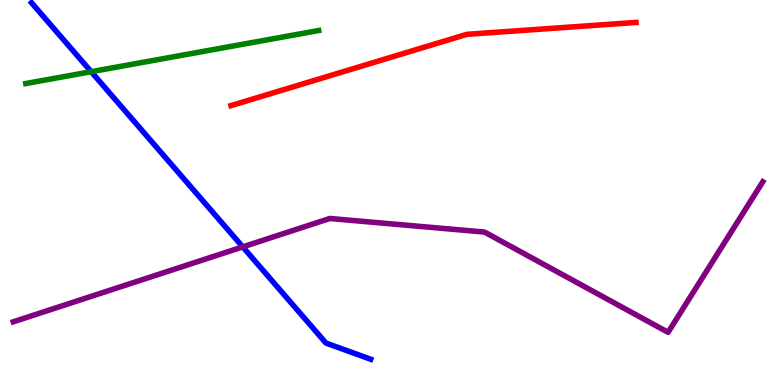[{'lines': ['blue', 'red'], 'intersections': []}, {'lines': ['green', 'red'], 'intersections': []}, {'lines': ['purple', 'red'], 'intersections': []}, {'lines': ['blue', 'green'], 'intersections': [{'x': 1.18, 'y': 8.14}]}, {'lines': ['blue', 'purple'], 'intersections': [{'x': 3.13, 'y': 3.59}]}, {'lines': ['green', 'purple'], 'intersections': []}]